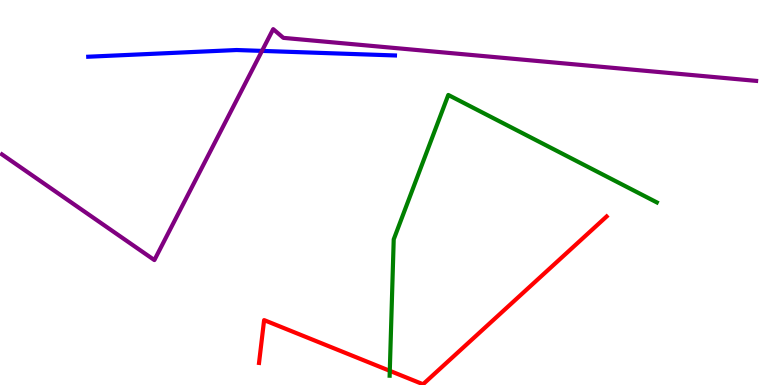[{'lines': ['blue', 'red'], 'intersections': []}, {'lines': ['green', 'red'], 'intersections': [{'x': 5.03, 'y': 0.368}]}, {'lines': ['purple', 'red'], 'intersections': []}, {'lines': ['blue', 'green'], 'intersections': []}, {'lines': ['blue', 'purple'], 'intersections': [{'x': 3.38, 'y': 8.68}]}, {'lines': ['green', 'purple'], 'intersections': []}]